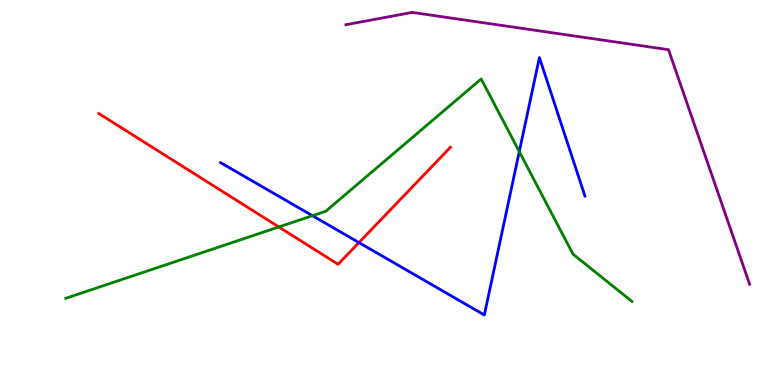[{'lines': ['blue', 'red'], 'intersections': [{'x': 4.63, 'y': 3.7}]}, {'lines': ['green', 'red'], 'intersections': [{'x': 3.6, 'y': 4.1}]}, {'lines': ['purple', 'red'], 'intersections': []}, {'lines': ['blue', 'green'], 'intersections': [{'x': 4.03, 'y': 4.4}, {'x': 6.7, 'y': 6.06}]}, {'lines': ['blue', 'purple'], 'intersections': []}, {'lines': ['green', 'purple'], 'intersections': []}]